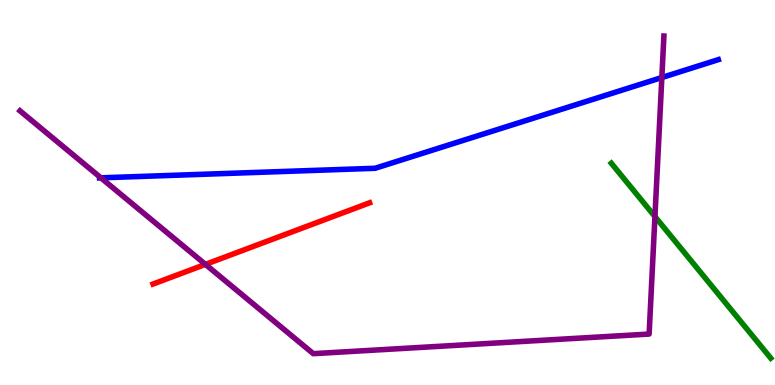[{'lines': ['blue', 'red'], 'intersections': []}, {'lines': ['green', 'red'], 'intersections': []}, {'lines': ['purple', 'red'], 'intersections': [{'x': 2.65, 'y': 3.13}]}, {'lines': ['blue', 'green'], 'intersections': []}, {'lines': ['blue', 'purple'], 'intersections': [{'x': 1.3, 'y': 5.38}, {'x': 8.54, 'y': 7.99}]}, {'lines': ['green', 'purple'], 'intersections': [{'x': 8.45, 'y': 4.37}]}]